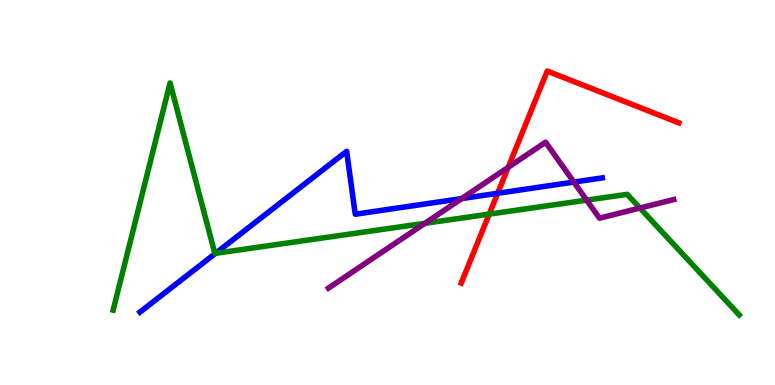[{'lines': ['blue', 'red'], 'intersections': [{'x': 6.42, 'y': 4.98}]}, {'lines': ['green', 'red'], 'intersections': [{'x': 6.31, 'y': 4.44}]}, {'lines': ['purple', 'red'], 'intersections': [{'x': 6.56, 'y': 5.65}]}, {'lines': ['blue', 'green'], 'intersections': [{'x': 2.78, 'y': 3.42}]}, {'lines': ['blue', 'purple'], 'intersections': [{'x': 5.96, 'y': 4.84}, {'x': 7.4, 'y': 5.27}]}, {'lines': ['green', 'purple'], 'intersections': [{'x': 5.48, 'y': 4.2}, {'x': 7.57, 'y': 4.8}, {'x': 8.26, 'y': 4.6}]}]